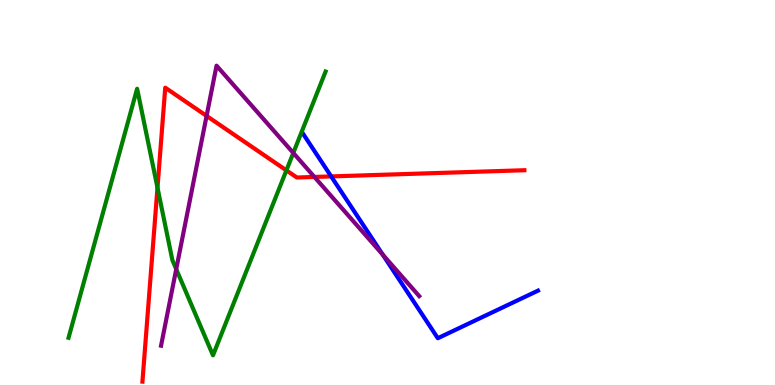[{'lines': ['blue', 'red'], 'intersections': [{'x': 4.27, 'y': 5.42}]}, {'lines': ['green', 'red'], 'intersections': [{'x': 2.03, 'y': 5.13}, {'x': 3.7, 'y': 5.57}]}, {'lines': ['purple', 'red'], 'intersections': [{'x': 2.67, 'y': 6.99}, {'x': 4.06, 'y': 5.4}]}, {'lines': ['blue', 'green'], 'intersections': []}, {'lines': ['blue', 'purple'], 'intersections': [{'x': 4.94, 'y': 3.38}]}, {'lines': ['green', 'purple'], 'intersections': [{'x': 2.27, 'y': 3.01}, {'x': 3.78, 'y': 6.03}]}]